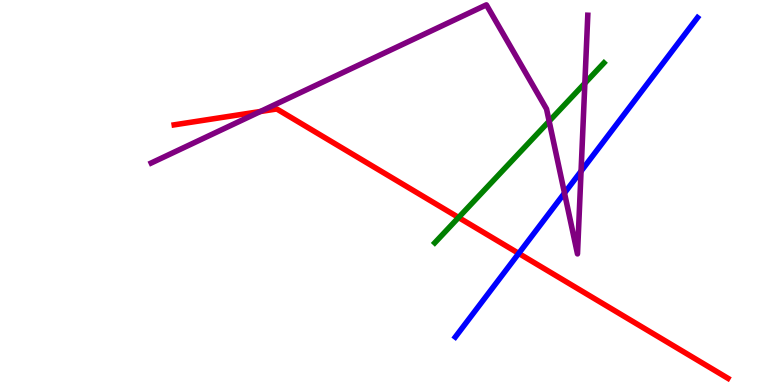[{'lines': ['blue', 'red'], 'intersections': [{'x': 6.69, 'y': 3.42}]}, {'lines': ['green', 'red'], 'intersections': [{'x': 5.92, 'y': 4.35}]}, {'lines': ['purple', 'red'], 'intersections': [{'x': 3.36, 'y': 7.1}]}, {'lines': ['blue', 'green'], 'intersections': []}, {'lines': ['blue', 'purple'], 'intersections': [{'x': 7.28, 'y': 4.99}, {'x': 7.5, 'y': 5.55}]}, {'lines': ['green', 'purple'], 'intersections': [{'x': 7.09, 'y': 6.85}, {'x': 7.55, 'y': 7.84}]}]